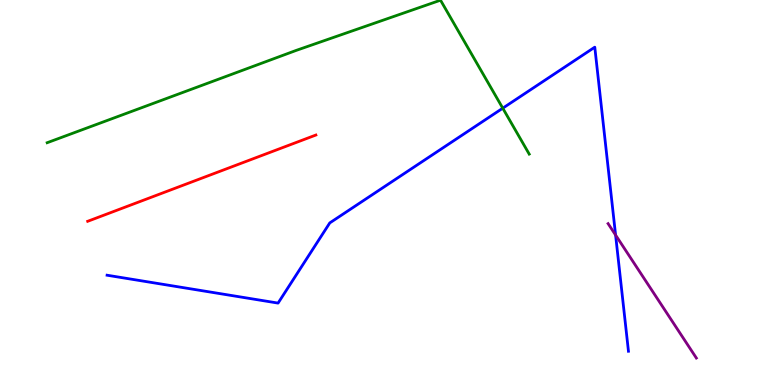[{'lines': ['blue', 'red'], 'intersections': []}, {'lines': ['green', 'red'], 'intersections': []}, {'lines': ['purple', 'red'], 'intersections': []}, {'lines': ['blue', 'green'], 'intersections': [{'x': 6.49, 'y': 7.19}]}, {'lines': ['blue', 'purple'], 'intersections': [{'x': 7.94, 'y': 3.89}]}, {'lines': ['green', 'purple'], 'intersections': []}]